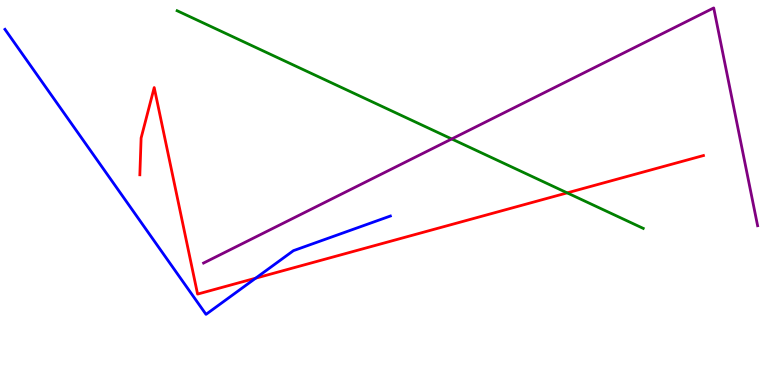[{'lines': ['blue', 'red'], 'intersections': [{'x': 3.3, 'y': 2.77}]}, {'lines': ['green', 'red'], 'intersections': [{'x': 7.32, 'y': 4.99}]}, {'lines': ['purple', 'red'], 'intersections': []}, {'lines': ['blue', 'green'], 'intersections': []}, {'lines': ['blue', 'purple'], 'intersections': []}, {'lines': ['green', 'purple'], 'intersections': [{'x': 5.83, 'y': 6.39}]}]